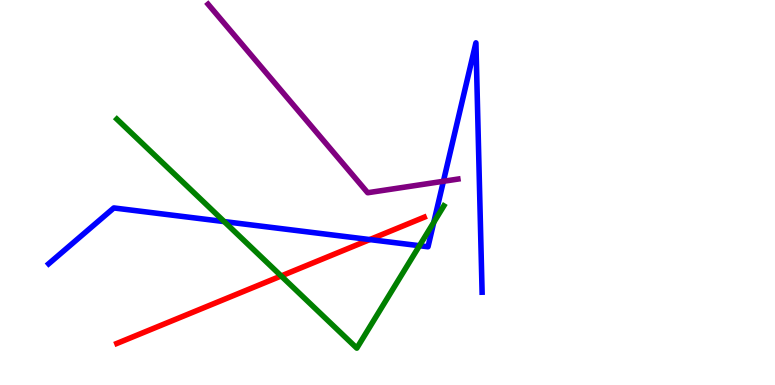[{'lines': ['blue', 'red'], 'intersections': [{'x': 4.77, 'y': 3.78}]}, {'lines': ['green', 'red'], 'intersections': [{'x': 3.63, 'y': 2.83}]}, {'lines': ['purple', 'red'], 'intersections': []}, {'lines': ['blue', 'green'], 'intersections': [{'x': 2.89, 'y': 4.24}, {'x': 5.41, 'y': 3.62}, {'x': 5.6, 'y': 4.23}]}, {'lines': ['blue', 'purple'], 'intersections': [{'x': 5.72, 'y': 5.29}]}, {'lines': ['green', 'purple'], 'intersections': []}]